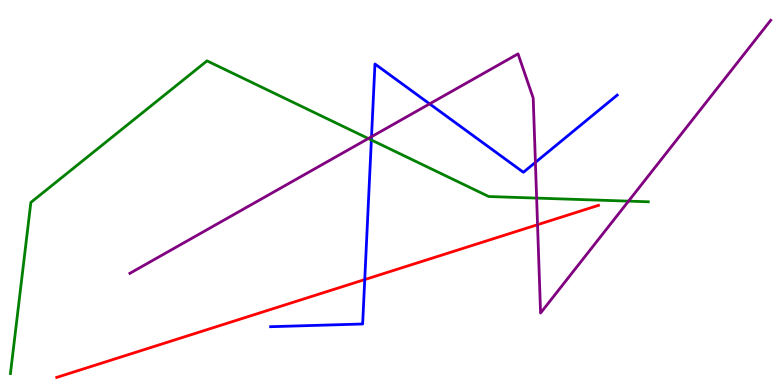[{'lines': ['blue', 'red'], 'intersections': [{'x': 4.71, 'y': 2.74}]}, {'lines': ['green', 'red'], 'intersections': []}, {'lines': ['purple', 'red'], 'intersections': [{'x': 6.94, 'y': 4.16}]}, {'lines': ['blue', 'green'], 'intersections': [{'x': 4.79, 'y': 6.36}]}, {'lines': ['blue', 'purple'], 'intersections': [{'x': 4.79, 'y': 6.45}, {'x': 5.54, 'y': 7.3}, {'x': 6.91, 'y': 5.78}]}, {'lines': ['green', 'purple'], 'intersections': [{'x': 4.75, 'y': 6.4}, {'x': 6.92, 'y': 4.85}, {'x': 8.11, 'y': 4.78}]}]